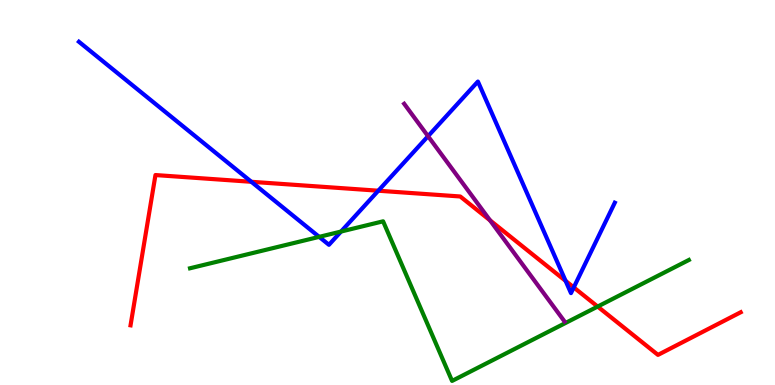[{'lines': ['blue', 'red'], 'intersections': [{'x': 3.24, 'y': 5.28}, {'x': 4.88, 'y': 5.05}, {'x': 7.3, 'y': 2.7}, {'x': 7.4, 'y': 2.53}]}, {'lines': ['green', 'red'], 'intersections': [{'x': 7.71, 'y': 2.04}]}, {'lines': ['purple', 'red'], 'intersections': [{'x': 6.32, 'y': 4.28}]}, {'lines': ['blue', 'green'], 'intersections': [{'x': 4.12, 'y': 3.85}, {'x': 4.4, 'y': 3.99}]}, {'lines': ['blue', 'purple'], 'intersections': [{'x': 5.52, 'y': 6.46}]}, {'lines': ['green', 'purple'], 'intersections': []}]